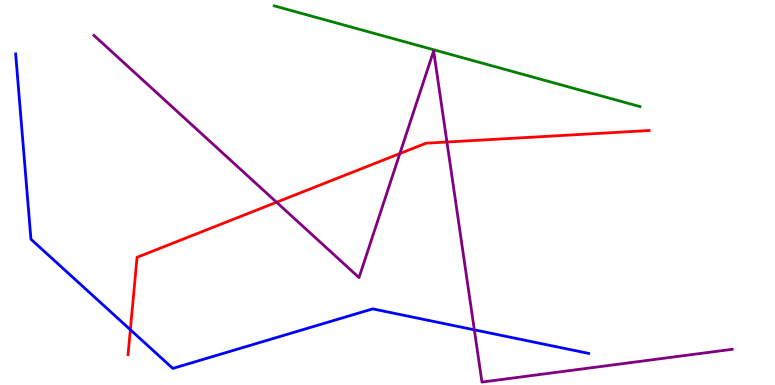[{'lines': ['blue', 'red'], 'intersections': [{'x': 1.68, 'y': 1.44}]}, {'lines': ['green', 'red'], 'intersections': []}, {'lines': ['purple', 'red'], 'intersections': [{'x': 3.57, 'y': 4.75}, {'x': 5.16, 'y': 6.01}, {'x': 5.77, 'y': 6.31}]}, {'lines': ['blue', 'green'], 'intersections': []}, {'lines': ['blue', 'purple'], 'intersections': [{'x': 6.12, 'y': 1.43}]}, {'lines': ['green', 'purple'], 'intersections': []}]